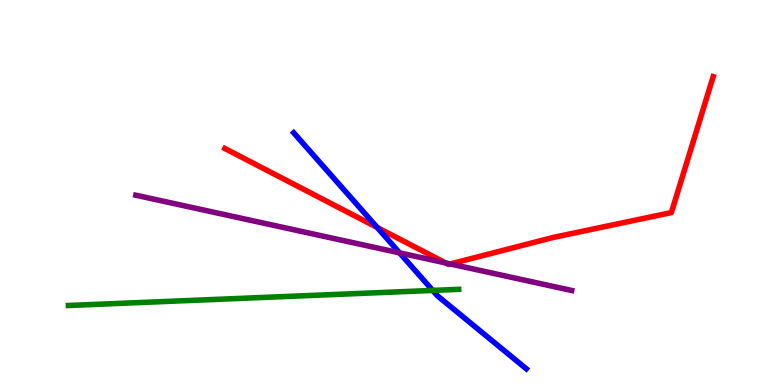[{'lines': ['blue', 'red'], 'intersections': [{'x': 4.87, 'y': 4.09}]}, {'lines': ['green', 'red'], 'intersections': []}, {'lines': ['purple', 'red'], 'intersections': [{'x': 5.75, 'y': 3.17}, {'x': 5.81, 'y': 3.14}]}, {'lines': ['blue', 'green'], 'intersections': [{'x': 5.58, 'y': 2.46}]}, {'lines': ['blue', 'purple'], 'intersections': [{'x': 5.16, 'y': 3.43}]}, {'lines': ['green', 'purple'], 'intersections': []}]